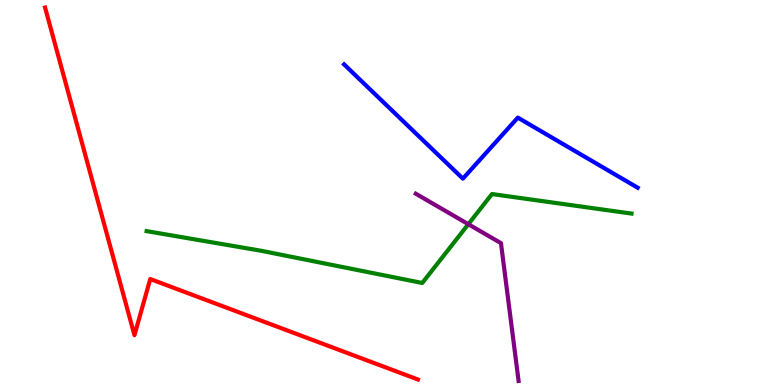[{'lines': ['blue', 'red'], 'intersections': []}, {'lines': ['green', 'red'], 'intersections': []}, {'lines': ['purple', 'red'], 'intersections': []}, {'lines': ['blue', 'green'], 'intersections': []}, {'lines': ['blue', 'purple'], 'intersections': []}, {'lines': ['green', 'purple'], 'intersections': [{'x': 6.04, 'y': 4.18}]}]